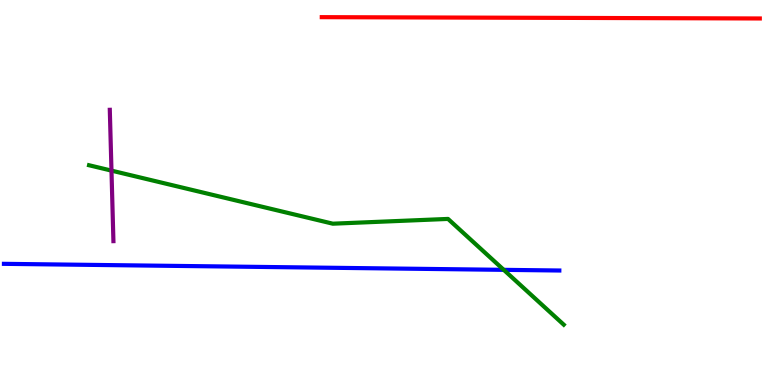[{'lines': ['blue', 'red'], 'intersections': []}, {'lines': ['green', 'red'], 'intersections': []}, {'lines': ['purple', 'red'], 'intersections': []}, {'lines': ['blue', 'green'], 'intersections': [{'x': 6.5, 'y': 2.99}]}, {'lines': ['blue', 'purple'], 'intersections': []}, {'lines': ['green', 'purple'], 'intersections': [{'x': 1.44, 'y': 5.57}]}]